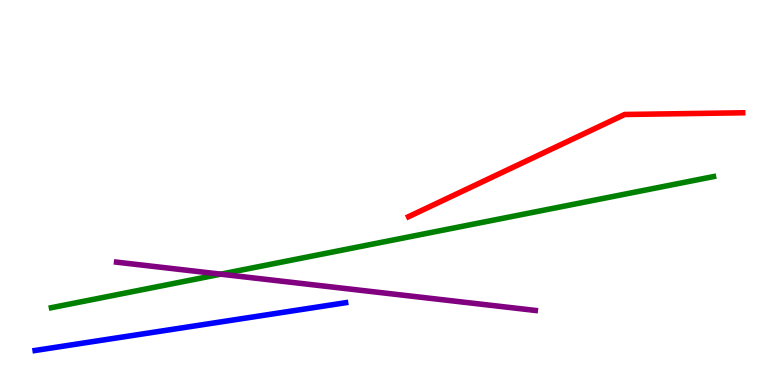[{'lines': ['blue', 'red'], 'intersections': []}, {'lines': ['green', 'red'], 'intersections': []}, {'lines': ['purple', 'red'], 'intersections': []}, {'lines': ['blue', 'green'], 'intersections': []}, {'lines': ['blue', 'purple'], 'intersections': []}, {'lines': ['green', 'purple'], 'intersections': [{'x': 2.85, 'y': 2.88}]}]